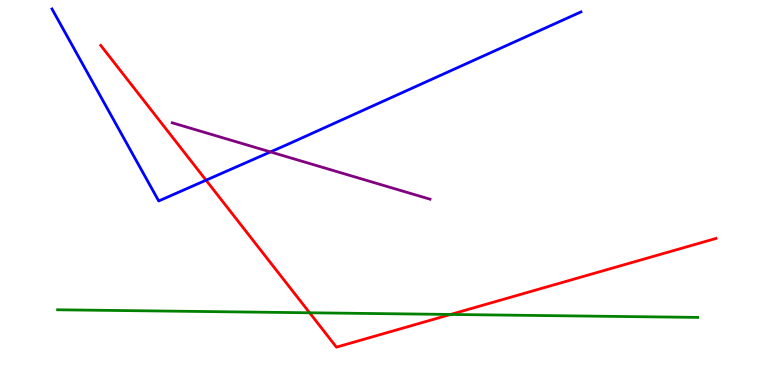[{'lines': ['blue', 'red'], 'intersections': [{'x': 2.66, 'y': 5.32}]}, {'lines': ['green', 'red'], 'intersections': [{'x': 3.99, 'y': 1.88}, {'x': 5.81, 'y': 1.83}]}, {'lines': ['purple', 'red'], 'intersections': []}, {'lines': ['blue', 'green'], 'intersections': []}, {'lines': ['blue', 'purple'], 'intersections': [{'x': 3.49, 'y': 6.05}]}, {'lines': ['green', 'purple'], 'intersections': []}]